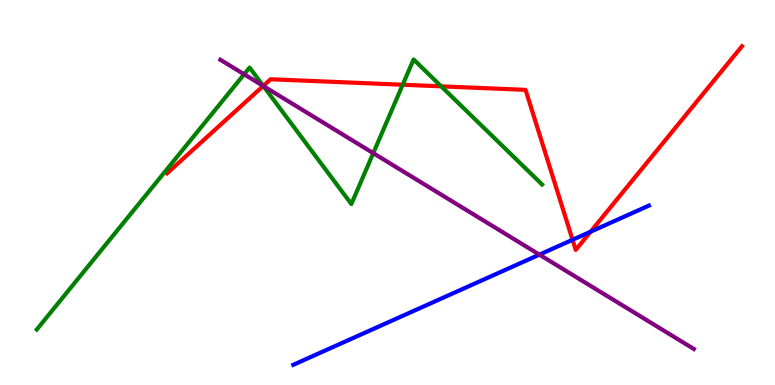[{'lines': ['blue', 'red'], 'intersections': [{'x': 7.39, 'y': 3.77}, {'x': 7.62, 'y': 3.98}]}, {'lines': ['green', 'red'], 'intersections': [{'x': 3.4, 'y': 7.77}, {'x': 5.2, 'y': 7.8}, {'x': 5.69, 'y': 7.76}]}, {'lines': ['purple', 'red'], 'intersections': [{'x': 3.4, 'y': 7.77}]}, {'lines': ['blue', 'green'], 'intersections': []}, {'lines': ['blue', 'purple'], 'intersections': [{'x': 6.96, 'y': 3.39}]}, {'lines': ['green', 'purple'], 'intersections': [{'x': 3.15, 'y': 8.07}, {'x': 3.4, 'y': 7.77}, {'x': 4.82, 'y': 6.02}]}]